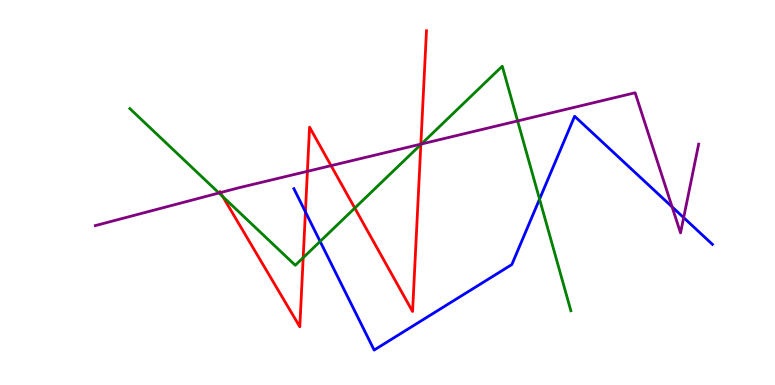[{'lines': ['blue', 'red'], 'intersections': [{'x': 3.94, 'y': 4.5}]}, {'lines': ['green', 'red'], 'intersections': [{'x': 2.87, 'y': 4.89}, {'x': 3.91, 'y': 3.31}, {'x': 4.58, 'y': 4.6}, {'x': 5.43, 'y': 6.25}]}, {'lines': ['purple', 'red'], 'intersections': [{'x': 2.84, 'y': 5.0}, {'x': 3.97, 'y': 5.55}, {'x': 4.27, 'y': 5.7}, {'x': 5.43, 'y': 6.26}]}, {'lines': ['blue', 'green'], 'intersections': [{'x': 4.13, 'y': 3.73}, {'x': 6.96, 'y': 4.83}]}, {'lines': ['blue', 'purple'], 'intersections': [{'x': 8.67, 'y': 4.63}, {'x': 8.82, 'y': 4.35}]}, {'lines': ['green', 'purple'], 'intersections': [{'x': 2.83, 'y': 4.99}, {'x': 5.44, 'y': 6.26}, {'x': 6.68, 'y': 6.86}]}]